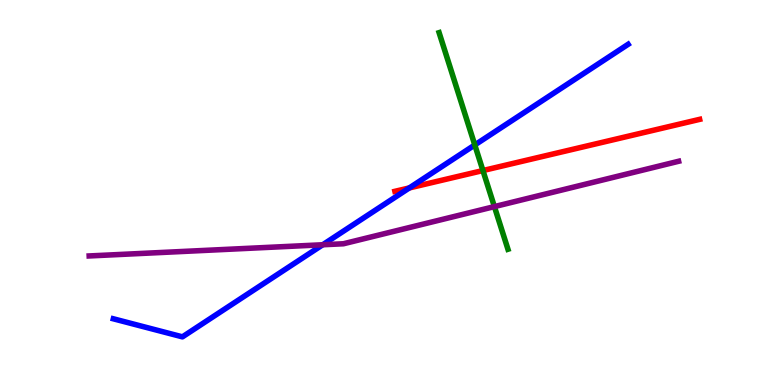[{'lines': ['blue', 'red'], 'intersections': [{'x': 5.28, 'y': 5.12}]}, {'lines': ['green', 'red'], 'intersections': [{'x': 6.23, 'y': 5.57}]}, {'lines': ['purple', 'red'], 'intersections': []}, {'lines': ['blue', 'green'], 'intersections': [{'x': 6.13, 'y': 6.24}]}, {'lines': ['blue', 'purple'], 'intersections': [{'x': 4.16, 'y': 3.64}]}, {'lines': ['green', 'purple'], 'intersections': [{'x': 6.38, 'y': 4.63}]}]